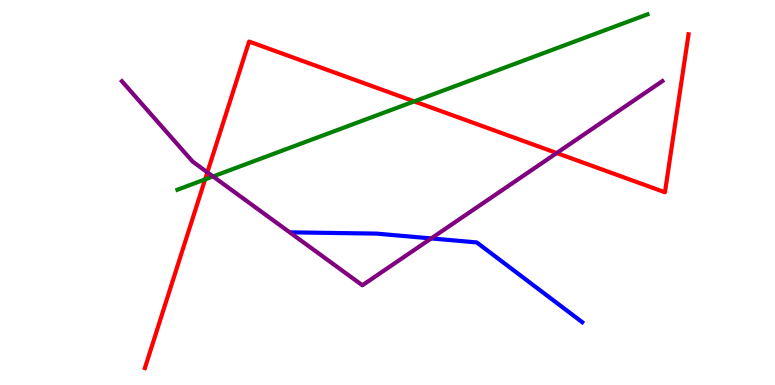[{'lines': ['blue', 'red'], 'intersections': []}, {'lines': ['green', 'red'], 'intersections': [{'x': 2.65, 'y': 5.34}, {'x': 5.34, 'y': 7.37}]}, {'lines': ['purple', 'red'], 'intersections': [{'x': 2.68, 'y': 5.52}, {'x': 7.18, 'y': 6.03}]}, {'lines': ['blue', 'green'], 'intersections': []}, {'lines': ['blue', 'purple'], 'intersections': [{'x': 5.56, 'y': 3.81}]}, {'lines': ['green', 'purple'], 'intersections': [{'x': 2.75, 'y': 5.42}]}]